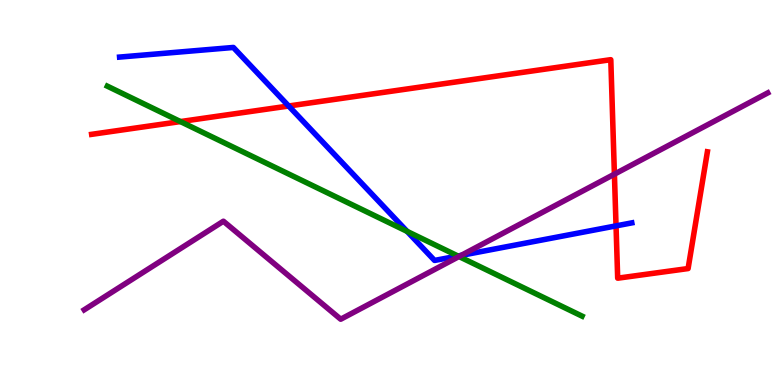[{'lines': ['blue', 'red'], 'intersections': [{'x': 3.72, 'y': 7.25}, {'x': 7.95, 'y': 4.13}]}, {'lines': ['green', 'red'], 'intersections': [{'x': 2.33, 'y': 6.84}]}, {'lines': ['purple', 'red'], 'intersections': [{'x': 7.93, 'y': 5.48}]}, {'lines': ['blue', 'green'], 'intersections': [{'x': 5.25, 'y': 3.99}, {'x': 5.91, 'y': 3.35}]}, {'lines': ['blue', 'purple'], 'intersections': [{'x': 5.95, 'y': 3.37}]}, {'lines': ['green', 'purple'], 'intersections': [{'x': 5.92, 'y': 3.34}]}]